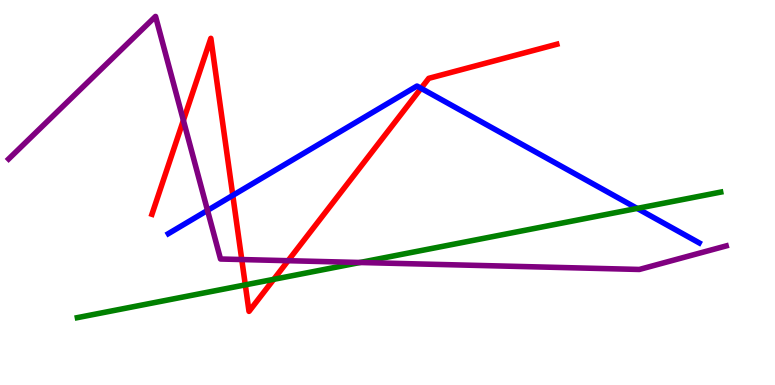[{'lines': ['blue', 'red'], 'intersections': [{'x': 3.0, 'y': 4.92}, {'x': 5.43, 'y': 7.71}]}, {'lines': ['green', 'red'], 'intersections': [{'x': 3.17, 'y': 2.6}, {'x': 3.53, 'y': 2.74}]}, {'lines': ['purple', 'red'], 'intersections': [{'x': 2.37, 'y': 6.87}, {'x': 3.12, 'y': 3.26}, {'x': 3.72, 'y': 3.23}]}, {'lines': ['blue', 'green'], 'intersections': [{'x': 8.22, 'y': 4.59}]}, {'lines': ['blue', 'purple'], 'intersections': [{'x': 2.68, 'y': 4.54}]}, {'lines': ['green', 'purple'], 'intersections': [{'x': 4.65, 'y': 3.18}]}]